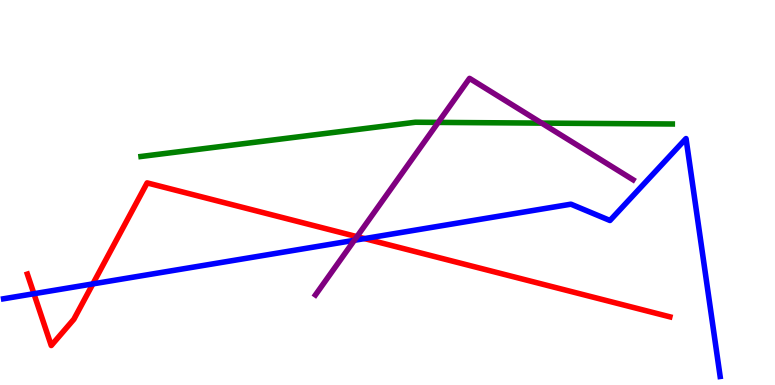[{'lines': ['blue', 'red'], 'intersections': [{'x': 0.438, 'y': 2.37}, {'x': 1.2, 'y': 2.63}, {'x': 4.7, 'y': 3.8}]}, {'lines': ['green', 'red'], 'intersections': []}, {'lines': ['purple', 'red'], 'intersections': [{'x': 4.61, 'y': 3.85}]}, {'lines': ['blue', 'green'], 'intersections': []}, {'lines': ['blue', 'purple'], 'intersections': [{'x': 4.57, 'y': 3.76}]}, {'lines': ['green', 'purple'], 'intersections': [{'x': 5.65, 'y': 6.82}, {'x': 6.99, 'y': 6.8}]}]